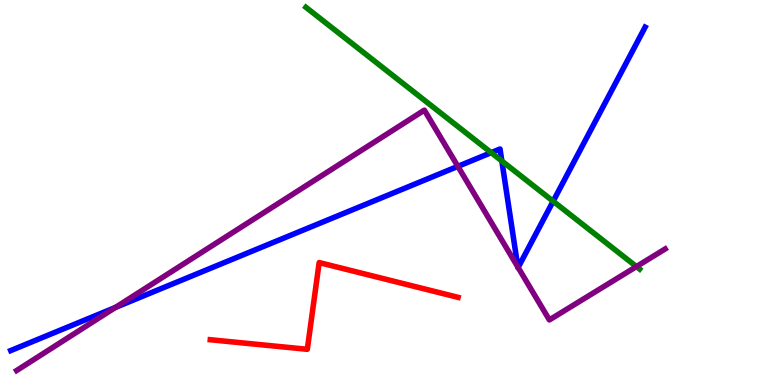[{'lines': ['blue', 'red'], 'intersections': []}, {'lines': ['green', 'red'], 'intersections': []}, {'lines': ['purple', 'red'], 'intersections': []}, {'lines': ['blue', 'green'], 'intersections': [{'x': 6.34, 'y': 6.04}, {'x': 6.48, 'y': 5.82}, {'x': 7.14, 'y': 4.77}]}, {'lines': ['blue', 'purple'], 'intersections': [{'x': 1.49, 'y': 2.01}, {'x': 5.91, 'y': 5.68}, {'x': 6.68, 'y': 3.06}, {'x': 6.69, 'y': 3.05}]}, {'lines': ['green', 'purple'], 'intersections': [{'x': 8.21, 'y': 3.08}]}]